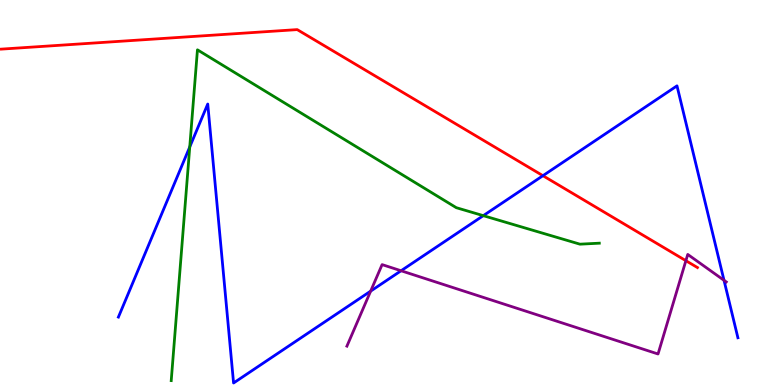[{'lines': ['blue', 'red'], 'intersections': [{'x': 7.01, 'y': 5.44}]}, {'lines': ['green', 'red'], 'intersections': []}, {'lines': ['purple', 'red'], 'intersections': [{'x': 8.85, 'y': 3.23}]}, {'lines': ['blue', 'green'], 'intersections': [{'x': 2.45, 'y': 6.18}, {'x': 6.24, 'y': 4.4}]}, {'lines': ['blue', 'purple'], 'intersections': [{'x': 4.78, 'y': 2.44}, {'x': 5.18, 'y': 2.97}, {'x': 9.34, 'y': 2.72}]}, {'lines': ['green', 'purple'], 'intersections': []}]